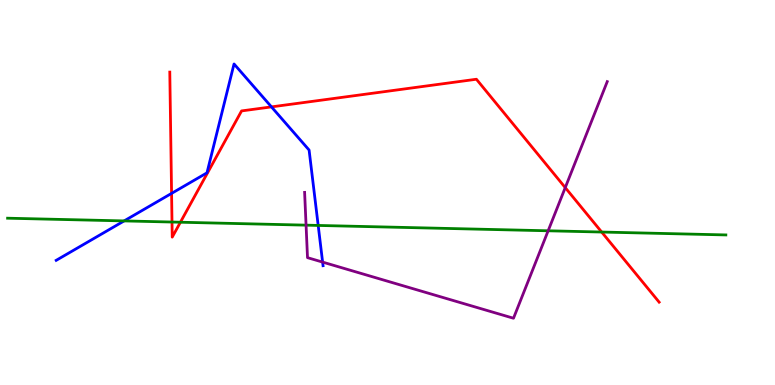[{'lines': ['blue', 'red'], 'intersections': [{'x': 2.21, 'y': 4.98}, {'x': 3.5, 'y': 7.22}]}, {'lines': ['green', 'red'], 'intersections': [{'x': 2.22, 'y': 4.23}, {'x': 2.33, 'y': 4.23}, {'x': 7.76, 'y': 3.97}]}, {'lines': ['purple', 'red'], 'intersections': [{'x': 7.29, 'y': 5.13}]}, {'lines': ['blue', 'green'], 'intersections': [{'x': 1.6, 'y': 4.26}, {'x': 4.11, 'y': 4.14}]}, {'lines': ['blue', 'purple'], 'intersections': [{'x': 4.16, 'y': 3.19}]}, {'lines': ['green', 'purple'], 'intersections': [{'x': 3.95, 'y': 4.15}, {'x': 7.07, 'y': 4.01}]}]